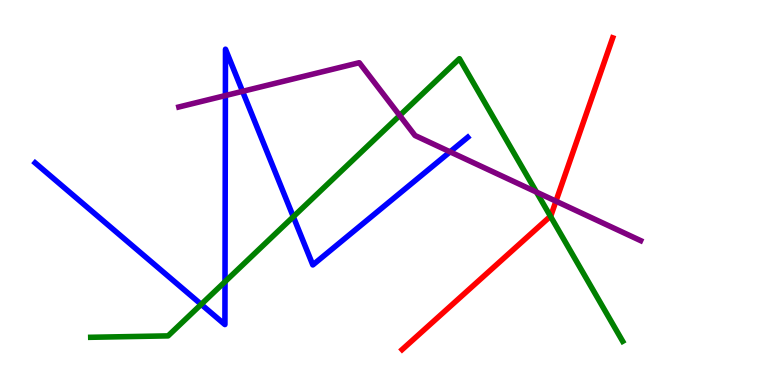[{'lines': ['blue', 'red'], 'intersections': []}, {'lines': ['green', 'red'], 'intersections': [{'x': 7.1, 'y': 4.38}]}, {'lines': ['purple', 'red'], 'intersections': [{'x': 7.17, 'y': 4.78}]}, {'lines': ['blue', 'green'], 'intersections': [{'x': 2.6, 'y': 2.09}, {'x': 2.9, 'y': 2.68}, {'x': 3.78, 'y': 4.37}]}, {'lines': ['blue', 'purple'], 'intersections': [{'x': 2.91, 'y': 7.52}, {'x': 3.13, 'y': 7.63}, {'x': 5.81, 'y': 6.06}]}, {'lines': ['green', 'purple'], 'intersections': [{'x': 5.16, 'y': 7.0}, {'x': 6.92, 'y': 5.01}]}]